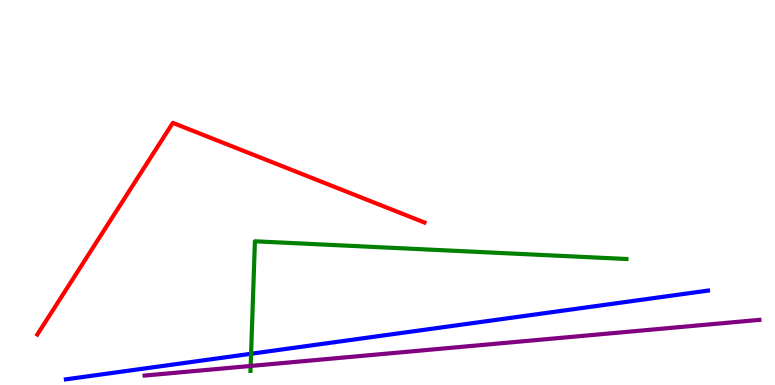[{'lines': ['blue', 'red'], 'intersections': []}, {'lines': ['green', 'red'], 'intersections': []}, {'lines': ['purple', 'red'], 'intersections': []}, {'lines': ['blue', 'green'], 'intersections': [{'x': 3.24, 'y': 0.812}]}, {'lines': ['blue', 'purple'], 'intersections': []}, {'lines': ['green', 'purple'], 'intersections': [{'x': 3.23, 'y': 0.495}]}]